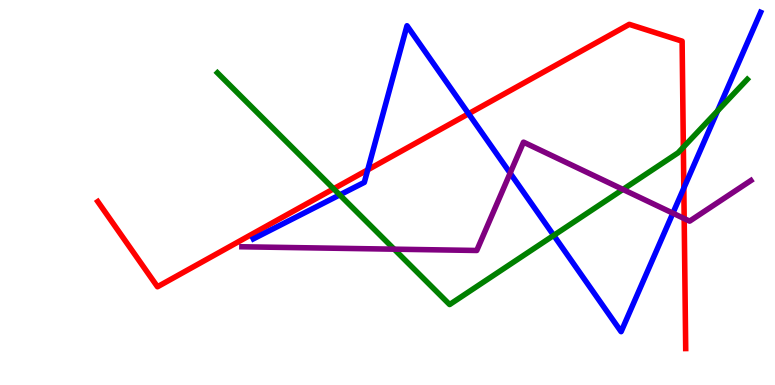[{'lines': ['blue', 'red'], 'intersections': [{'x': 4.75, 'y': 5.59}, {'x': 6.05, 'y': 7.05}, {'x': 8.82, 'y': 5.11}]}, {'lines': ['green', 'red'], 'intersections': [{'x': 4.31, 'y': 5.1}, {'x': 8.82, 'y': 6.18}]}, {'lines': ['purple', 'red'], 'intersections': [{'x': 8.83, 'y': 4.32}]}, {'lines': ['blue', 'green'], 'intersections': [{'x': 4.38, 'y': 4.94}, {'x': 7.14, 'y': 3.89}, {'x': 9.26, 'y': 7.12}]}, {'lines': ['blue', 'purple'], 'intersections': [{'x': 6.58, 'y': 5.5}, {'x': 8.68, 'y': 4.46}]}, {'lines': ['green', 'purple'], 'intersections': [{'x': 5.09, 'y': 3.53}, {'x': 8.04, 'y': 5.08}]}]